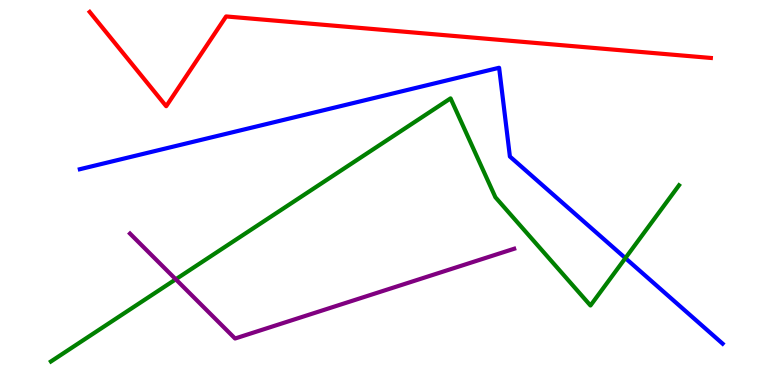[{'lines': ['blue', 'red'], 'intersections': []}, {'lines': ['green', 'red'], 'intersections': []}, {'lines': ['purple', 'red'], 'intersections': []}, {'lines': ['blue', 'green'], 'intersections': [{'x': 8.07, 'y': 3.3}]}, {'lines': ['blue', 'purple'], 'intersections': []}, {'lines': ['green', 'purple'], 'intersections': [{'x': 2.27, 'y': 2.75}]}]